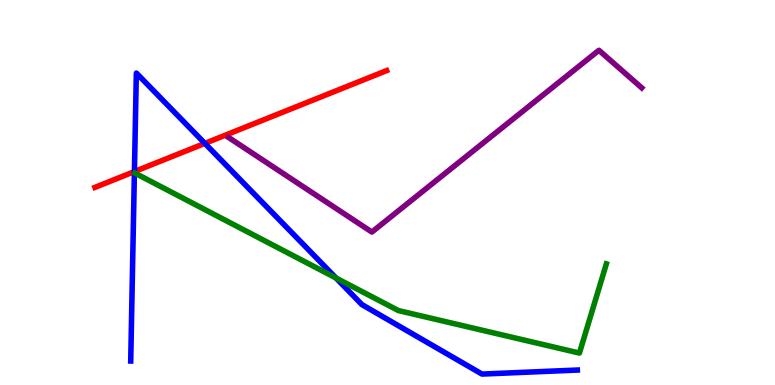[{'lines': ['blue', 'red'], 'intersections': [{'x': 1.73, 'y': 5.54}, {'x': 2.64, 'y': 6.28}]}, {'lines': ['green', 'red'], 'intersections': []}, {'lines': ['purple', 'red'], 'intersections': []}, {'lines': ['blue', 'green'], 'intersections': [{'x': 4.34, 'y': 2.78}]}, {'lines': ['blue', 'purple'], 'intersections': []}, {'lines': ['green', 'purple'], 'intersections': []}]